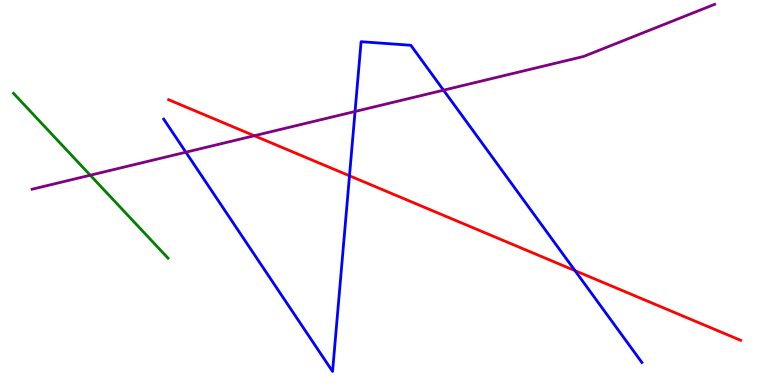[{'lines': ['blue', 'red'], 'intersections': [{'x': 4.51, 'y': 5.43}, {'x': 7.42, 'y': 2.97}]}, {'lines': ['green', 'red'], 'intersections': []}, {'lines': ['purple', 'red'], 'intersections': [{'x': 3.28, 'y': 6.47}]}, {'lines': ['blue', 'green'], 'intersections': []}, {'lines': ['blue', 'purple'], 'intersections': [{'x': 2.4, 'y': 6.05}, {'x': 4.58, 'y': 7.1}, {'x': 5.72, 'y': 7.66}]}, {'lines': ['green', 'purple'], 'intersections': [{'x': 1.16, 'y': 5.45}]}]